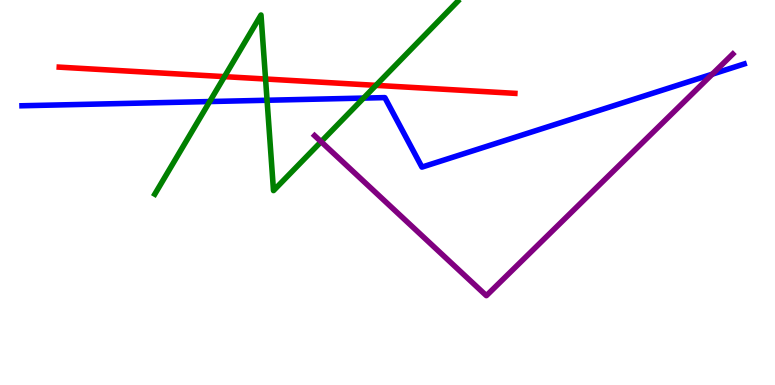[{'lines': ['blue', 'red'], 'intersections': []}, {'lines': ['green', 'red'], 'intersections': [{'x': 2.9, 'y': 8.01}, {'x': 3.43, 'y': 7.95}, {'x': 4.85, 'y': 7.78}]}, {'lines': ['purple', 'red'], 'intersections': []}, {'lines': ['blue', 'green'], 'intersections': [{'x': 2.71, 'y': 7.36}, {'x': 3.45, 'y': 7.4}, {'x': 4.69, 'y': 7.45}]}, {'lines': ['blue', 'purple'], 'intersections': [{'x': 9.19, 'y': 8.07}]}, {'lines': ['green', 'purple'], 'intersections': [{'x': 4.14, 'y': 6.32}]}]